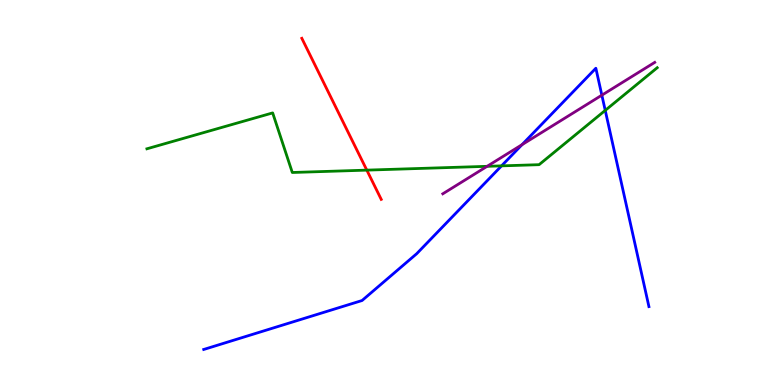[{'lines': ['blue', 'red'], 'intersections': []}, {'lines': ['green', 'red'], 'intersections': [{'x': 4.73, 'y': 5.58}]}, {'lines': ['purple', 'red'], 'intersections': []}, {'lines': ['blue', 'green'], 'intersections': [{'x': 6.47, 'y': 5.69}, {'x': 7.81, 'y': 7.13}]}, {'lines': ['blue', 'purple'], 'intersections': [{'x': 6.74, 'y': 6.24}, {'x': 7.77, 'y': 7.53}]}, {'lines': ['green', 'purple'], 'intersections': [{'x': 6.29, 'y': 5.68}]}]